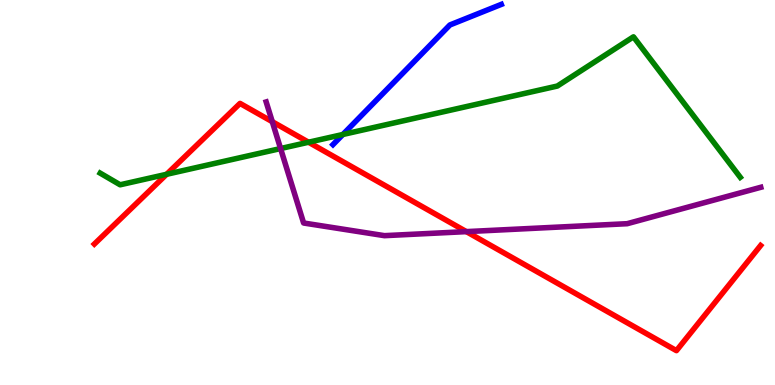[{'lines': ['blue', 'red'], 'intersections': []}, {'lines': ['green', 'red'], 'intersections': [{'x': 2.15, 'y': 5.47}, {'x': 3.98, 'y': 6.31}]}, {'lines': ['purple', 'red'], 'intersections': [{'x': 3.51, 'y': 6.84}, {'x': 6.02, 'y': 3.98}]}, {'lines': ['blue', 'green'], 'intersections': [{'x': 4.42, 'y': 6.51}]}, {'lines': ['blue', 'purple'], 'intersections': []}, {'lines': ['green', 'purple'], 'intersections': [{'x': 3.62, 'y': 6.14}]}]